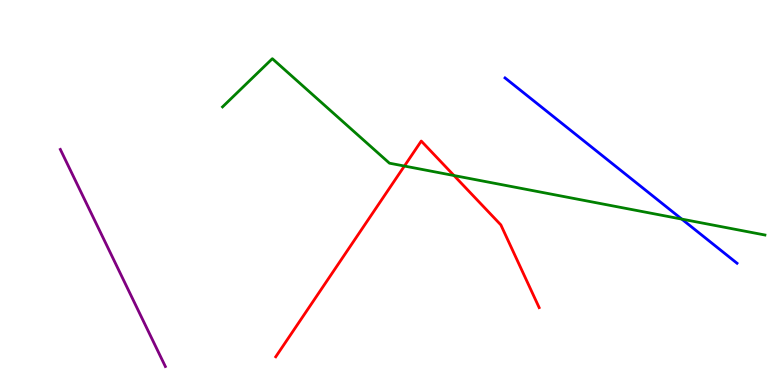[{'lines': ['blue', 'red'], 'intersections': []}, {'lines': ['green', 'red'], 'intersections': [{'x': 5.22, 'y': 5.69}, {'x': 5.86, 'y': 5.44}]}, {'lines': ['purple', 'red'], 'intersections': []}, {'lines': ['blue', 'green'], 'intersections': [{'x': 8.8, 'y': 4.31}]}, {'lines': ['blue', 'purple'], 'intersections': []}, {'lines': ['green', 'purple'], 'intersections': []}]